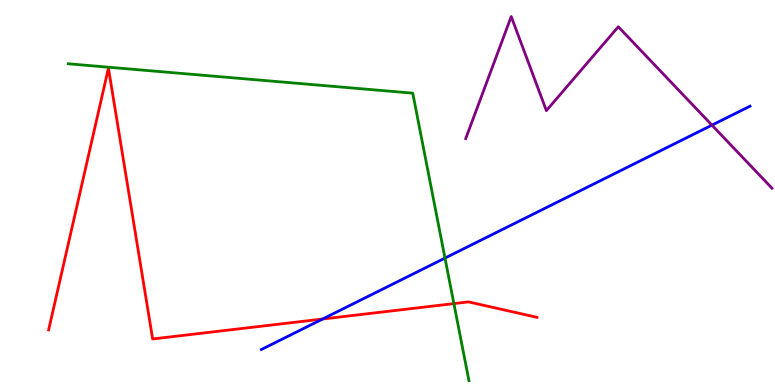[{'lines': ['blue', 'red'], 'intersections': [{'x': 4.16, 'y': 1.71}]}, {'lines': ['green', 'red'], 'intersections': [{'x': 5.86, 'y': 2.11}]}, {'lines': ['purple', 'red'], 'intersections': []}, {'lines': ['blue', 'green'], 'intersections': [{'x': 5.74, 'y': 3.3}]}, {'lines': ['blue', 'purple'], 'intersections': [{'x': 9.19, 'y': 6.75}]}, {'lines': ['green', 'purple'], 'intersections': []}]